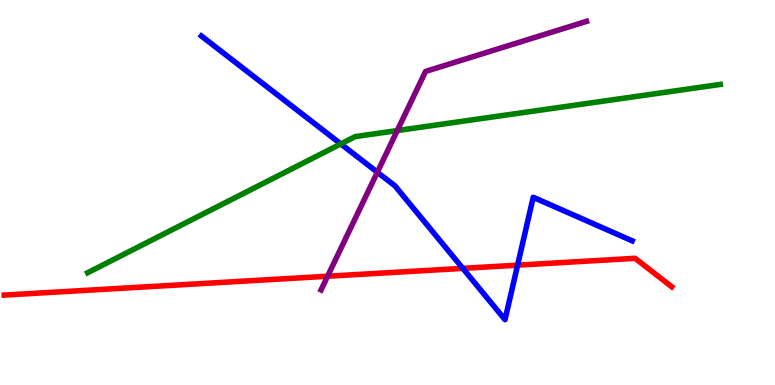[{'lines': ['blue', 'red'], 'intersections': [{'x': 5.97, 'y': 3.03}, {'x': 6.68, 'y': 3.11}]}, {'lines': ['green', 'red'], 'intersections': []}, {'lines': ['purple', 'red'], 'intersections': [{'x': 4.23, 'y': 2.82}]}, {'lines': ['blue', 'green'], 'intersections': [{'x': 4.4, 'y': 6.26}]}, {'lines': ['blue', 'purple'], 'intersections': [{'x': 4.87, 'y': 5.53}]}, {'lines': ['green', 'purple'], 'intersections': [{'x': 5.13, 'y': 6.61}]}]